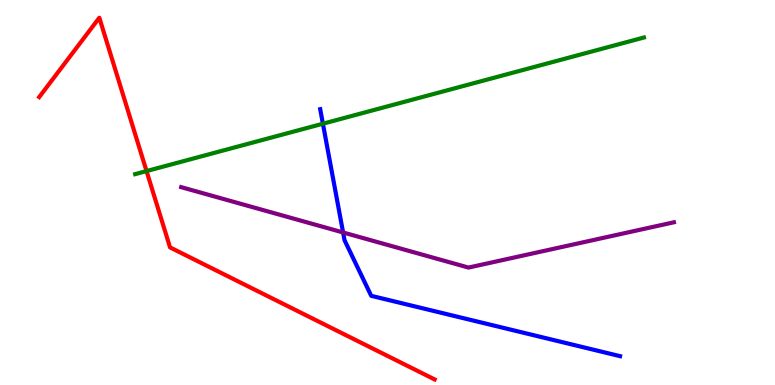[{'lines': ['blue', 'red'], 'intersections': []}, {'lines': ['green', 'red'], 'intersections': [{'x': 1.89, 'y': 5.56}]}, {'lines': ['purple', 'red'], 'intersections': []}, {'lines': ['blue', 'green'], 'intersections': [{'x': 4.17, 'y': 6.79}]}, {'lines': ['blue', 'purple'], 'intersections': [{'x': 4.43, 'y': 3.96}]}, {'lines': ['green', 'purple'], 'intersections': []}]